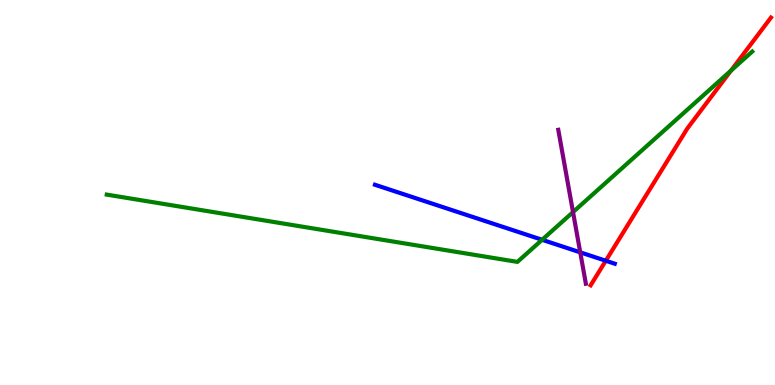[{'lines': ['blue', 'red'], 'intersections': [{'x': 7.82, 'y': 3.23}]}, {'lines': ['green', 'red'], 'intersections': [{'x': 9.43, 'y': 8.16}]}, {'lines': ['purple', 'red'], 'intersections': []}, {'lines': ['blue', 'green'], 'intersections': [{'x': 6.99, 'y': 3.77}]}, {'lines': ['blue', 'purple'], 'intersections': [{'x': 7.49, 'y': 3.45}]}, {'lines': ['green', 'purple'], 'intersections': [{'x': 7.39, 'y': 4.49}]}]